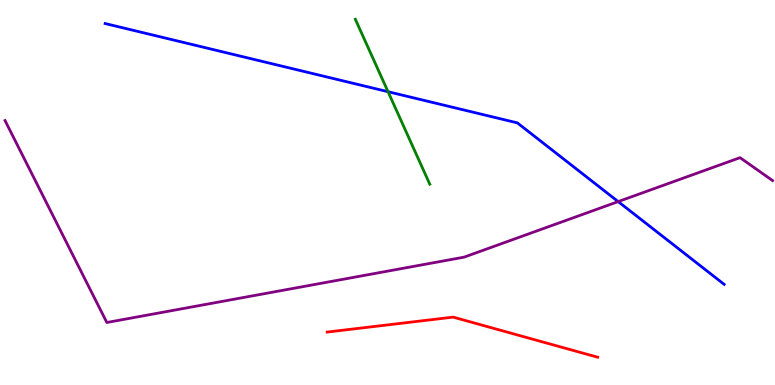[{'lines': ['blue', 'red'], 'intersections': []}, {'lines': ['green', 'red'], 'intersections': []}, {'lines': ['purple', 'red'], 'intersections': []}, {'lines': ['blue', 'green'], 'intersections': [{'x': 5.01, 'y': 7.62}]}, {'lines': ['blue', 'purple'], 'intersections': [{'x': 7.98, 'y': 4.76}]}, {'lines': ['green', 'purple'], 'intersections': []}]